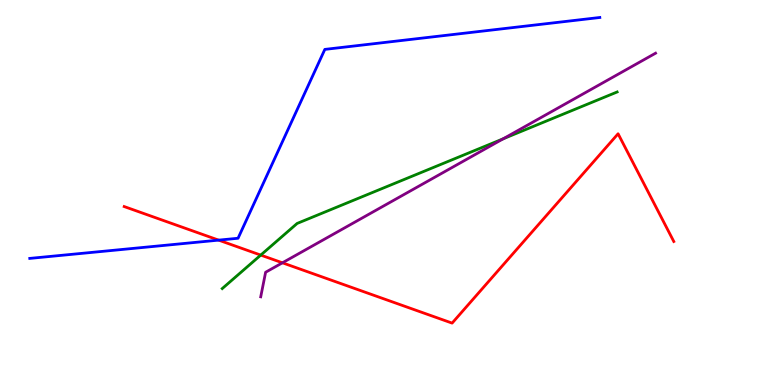[{'lines': ['blue', 'red'], 'intersections': [{'x': 2.82, 'y': 3.76}]}, {'lines': ['green', 'red'], 'intersections': [{'x': 3.36, 'y': 3.37}]}, {'lines': ['purple', 'red'], 'intersections': [{'x': 3.64, 'y': 3.17}]}, {'lines': ['blue', 'green'], 'intersections': []}, {'lines': ['blue', 'purple'], 'intersections': []}, {'lines': ['green', 'purple'], 'intersections': [{'x': 6.49, 'y': 6.4}]}]